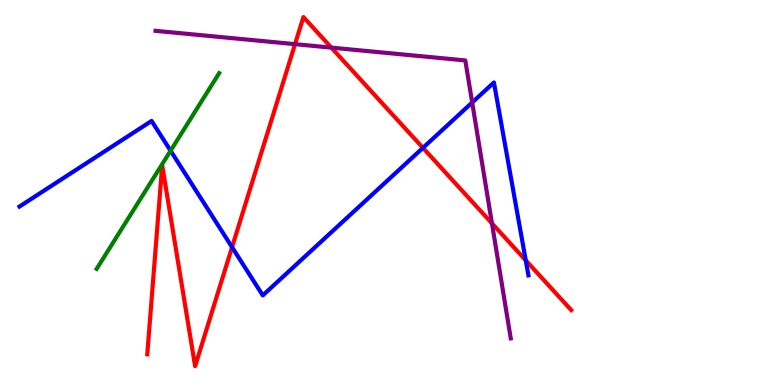[{'lines': ['blue', 'red'], 'intersections': [{'x': 2.99, 'y': 3.58}, {'x': 5.46, 'y': 6.16}, {'x': 6.78, 'y': 3.24}]}, {'lines': ['green', 'red'], 'intersections': []}, {'lines': ['purple', 'red'], 'intersections': [{'x': 3.81, 'y': 8.85}, {'x': 4.28, 'y': 8.76}, {'x': 6.35, 'y': 4.2}]}, {'lines': ['blue', 'green'], 'intersections': [{'x': 2.2, 'y': 6.08}]}, {'lines': ['blue', 'purple'], 'intersections': [{'x': 6.09, 'y': 7.34}]}, {'lines': ['green', 'purple'], 'intersections': []}]